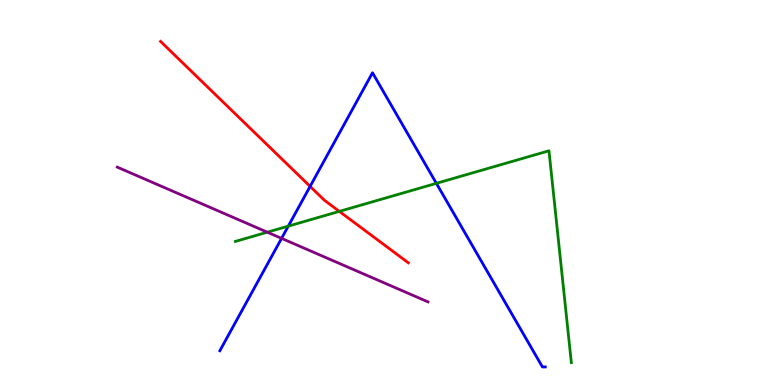[{'lines': ['blue', 'red'], 'intersections': [{'x': 4.0, 'y': 5.16}]}, {'lines': ['green', 'red'], 'intersections': [{'x': 4.38, 'y': 4.51}]}, {'lines': ['purple', 'red'], 'intersections': []}, {'lines': ['blue', 'green'], 'intersections': [{'x': 3.72, 'y': 4.13}, {'x': 5.63, 'y': 5.24}]}, {'lines': ['blue', 'purple'], 'intersections': [{'x': 3.63, 'y': 3.81}]}, {'lines': ['green', 'purple'], 'intersections': [{'x': 3.45, 'y': 3.97}]}]